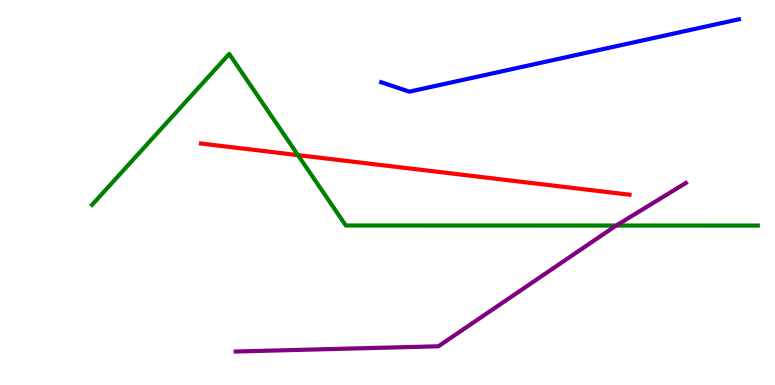[{'lines': ['blue', 'red'], 'intersections': []}, {'lines': ['green', 'red'], 'intersections': [{'x': 3.84, 'y': 5.97}]}, {'lines': ['purple', 'red'], 'intersections': []}, {'lines': ['blue', 'green'], 'intersections': []}, {'lines': ['blue', 'purple'], 'intersections': []}, {'lines': ['green', 'purple'], 'intersections': [{'x': 7.95, 'y': 4.14}]}]